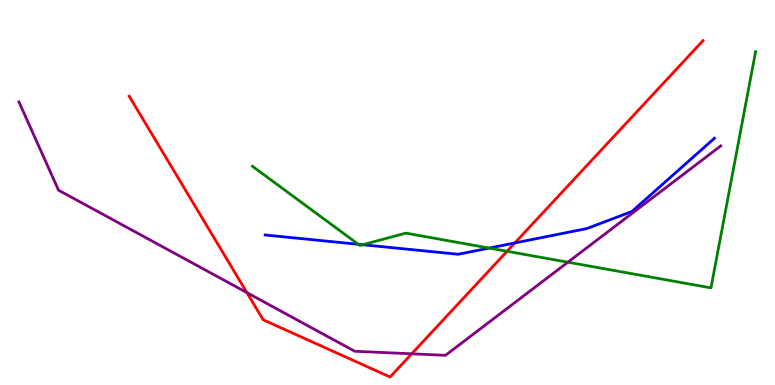[{'lines': ['blue', 'red'], 'intersections': [{'x': 6.64, 'y': 3.69}]}, {'lines': ['green', 'red'], 'intersections': [{'x': 6.54, 'y': 3.47}]}, {'lines': ['purple', 'red'], 'intersections': [{'x': 3.19, 'y': 2.4}, {'x': 5.31, 'y': 0.81}]}, {'lines': ['blue', 'green'], 'intersections': [{'x': 4.62, 'y': 3.65}, {'x': 4.68, 'y': 3.64}, {'x': 6.31, 'y': 3.56}]}, {'lines': ['blue', 'purple'], 'intersections': []}, {'lines': ['green', 'purple'], 'intersections': [{'x': 7.33, 'y': 3.19}]}]